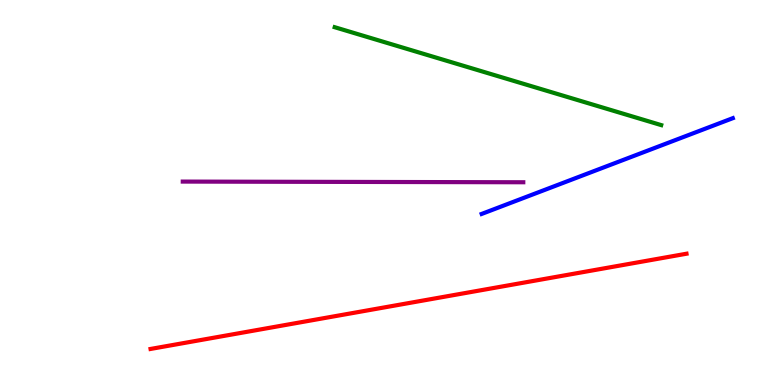[{'lines': ['blue', 'red'], 'intersections': []}, {'lines': ['green', 'red'], 'intersections': []}, {'lines': ['purple', 'red'], 'intersections': []}, {'lines': ['blue', 'green'], 'intersections': []}, {'lines': ['blue', 'purple'], 'intersections': []}, {'lines': ['green', 'purple'], 'intersections': []}]